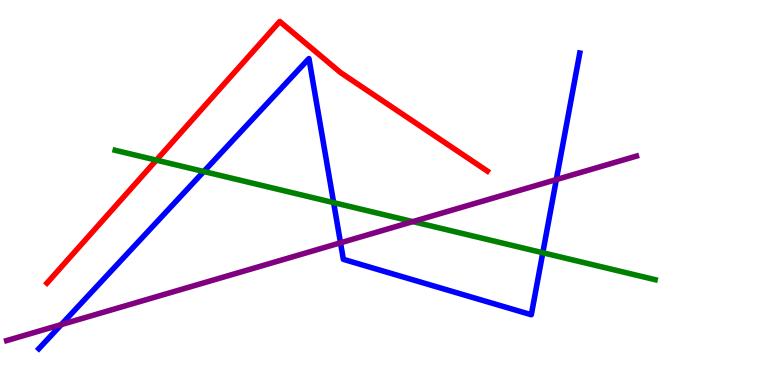[{'lines': ['blue', 'red'], 'intersections': []}, {'lines': ['green', 'red'], 'intersections': [{'x': 2.02, 'y': 5.84}]}, {'lines': ['purple', 'red'], 'intersections': []}, {'lines': ['blue', 'green'], 'intersections': [{'x': 2.63, 'y': 5.55}, {'x': 4.3, 'y': 4.74}, {'x': 7.0, 'y': 3.44}]}, {'lines': ['blue', 'purple'], 'intersections': [{'x': 0.791, 'y': 1.57}, {'x': 4.39, 'y': 3.69}, {'x': 7.18, 'y': 5.34}]}, {'lines': ['green', 'purple'], 'intersections': [{'x': 5.33, 'y': 4.24}]}]